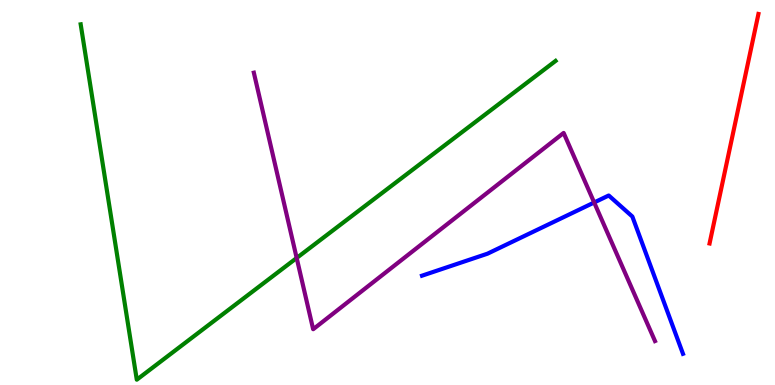[{'lines': ['blue', 'red'], 'intersections': []}, {'lines': ['green', 'red'], 'intersections': []}, {'lines': ['purple', 'red'], 'intersections': []}, {'lines': ['blue', 'green'], 'intersections': []}, {'lines': ['blue', 'purple'], 'intersections': [{'x': 7.67, 'y': 4.74}]}, {'lines': ['green', 'purple'], 'intersections': [{'x': 3.83, 'y': 3.3}]}]